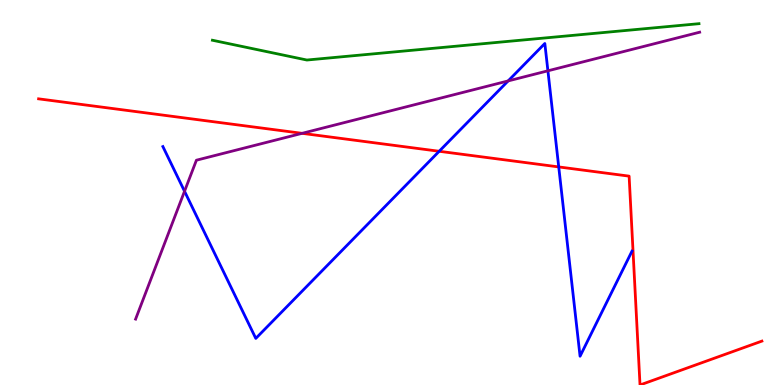[{'lines': ['blue', 'red'], 'intersections': [{'x': 5.67, 'y': 6.07}, {'x': 7.21, 'y': 5.66}]}, {'lines': ['green', 'red'], 'intersections': []}, {'lines': ['purple', 'red'], 'intersections': [{'x': 3.9, 'y': 6.54}]}, {'lines': ['blue', 'green'], 'intersections': []}, {'lines': ['blue', 'purple'], 'intersections': [{'x': 2.38, 'y': 5.03}, {'x': 6.56, 'y': 7.9}, {'x': 7.07, 'y': 8.16}]}, {'lines': ['green', 'purple'], 'intersections': []}]